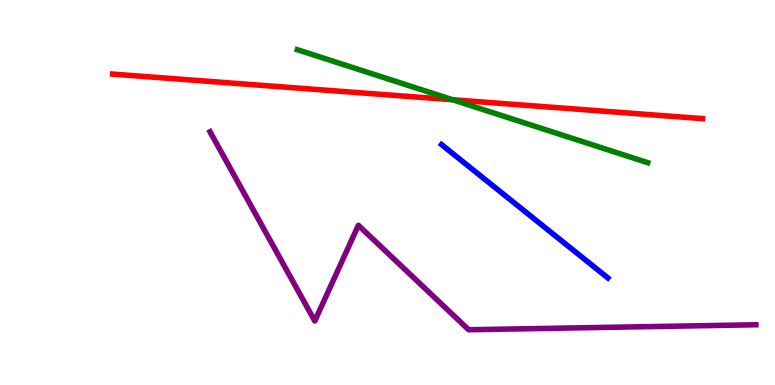[{'lines': ['blue', 'red'], 'intersections': []}, {'lines': ['green', 'red'], 'intersections': [{'x': 5.84, 'y': 7.41}]}, {'lines': ['purple', 'red'], 'intersections': []}, {'lines': ['blue', 'green'], 'intersections': []}, {'lines': ['blue', 'purple'], 'intersections': []}, {'lines': ['green', 'purple'], 'intersections': []}]